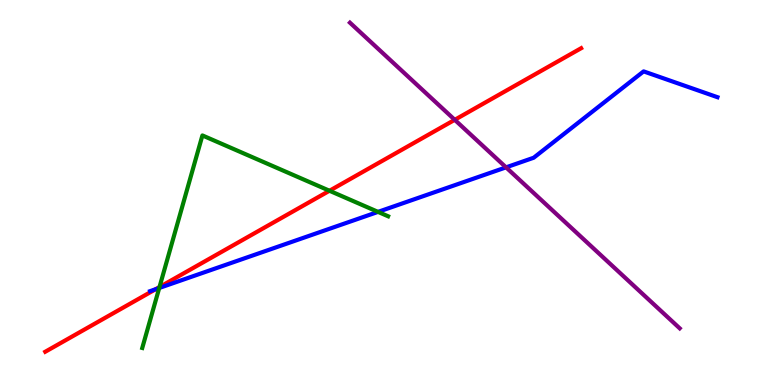[{'lines': ['blue', 'red'], 'intersections': [{'x': 2.01, 'y': 2.49}]}, {'lines': ['green', 'red'], 'intersections': [{'x': 2.06, 'y': 2.54}, {'x': 4.25, 'y': 5.05}]}, {'lines': ['purple', 'red'], 'intersections': [{'x': 5.87, 'y': 6.89}]}, {'lines': ['blue', 'green'], 'intersections': [{'x': 2.05, 'y': 2.52}, {'x': 4.88, 'y': 4.5}]}, {'lines': ['blue', 'purple'], 'intersections': [{'x': 6.53, 'y': 5.65}]}, {'lines': ['green', 'purple'], 'intersections': []}]